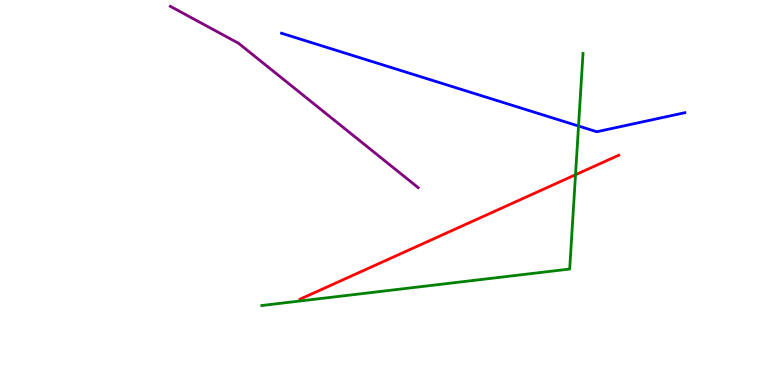[{'lines': ['blue', 'red'], 'intersections': []}, {'lines': ['green', 'red'], 'intersections': [{'x': 7.43, 'y': 5.46}]}, {'lines': ['purple', 'red'], 'intersections': []}, {'lines': ['blue', 'green'], 'intersections': [{'x': 7.46, 'y': 6.73}]}, {'lines': ['blue', 'purple'], 'intersections': []}, {'lines': ['green', 'purple'], 'intersections': []}]